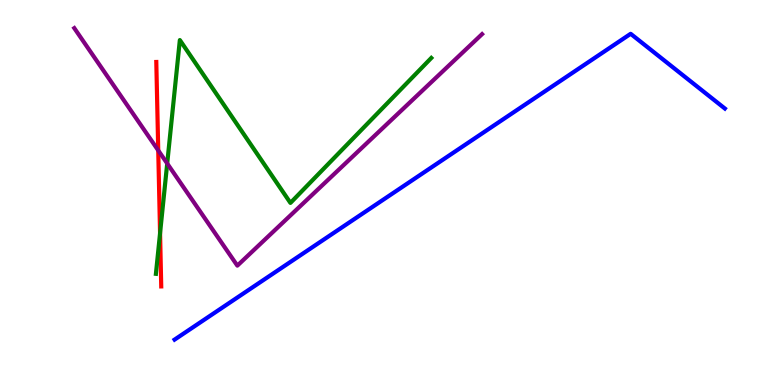[{'lines': ['blue', 'red'], 'intersections': []}, {'lines': ['green', 'red'], 'intersections': [{'x': 2.07, 'y': 3.94}]}, {'lines': ['purple', 'red'], 'intersections': [{'x': 2.04, 'y': 6.09}]}, {'lines': ['blue', 'green'], 'intersections': []}, {'lines': ['blue', 'purple'], 'intersections': []}, {'lines': ['green', 'purple'], 'intersections': [{'x': 2.16, 'y': 5.75}]}]